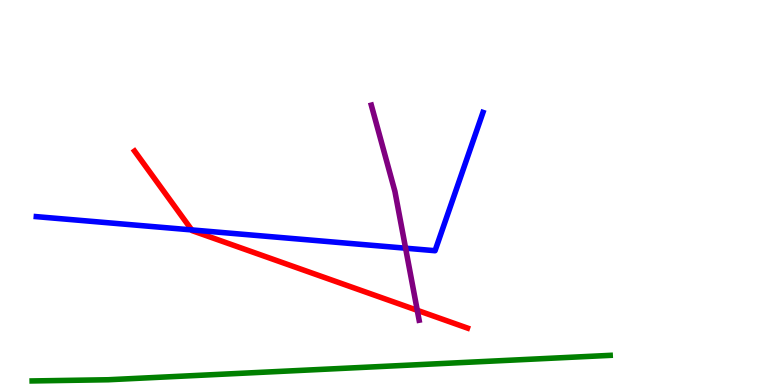[{'lines': ['blue', 'red'], 'intersections': [{'x': 2.47, 'y': 4.03}]}, {'lines': ['green', 'red'], 'intersections': []}, {'lines': ['purple', 'red'], 'intersections': [{'x': 5.38, 'y': 1.94}]}, {'lines': ['blue', 'green'], 'intersections': []}, {'lines': ['blue', 'purple'], 'intersections': [{'x': 5.23, 'y': 3.55}]}, {'lines': ['green', 'purple'], 'intersections': []}]